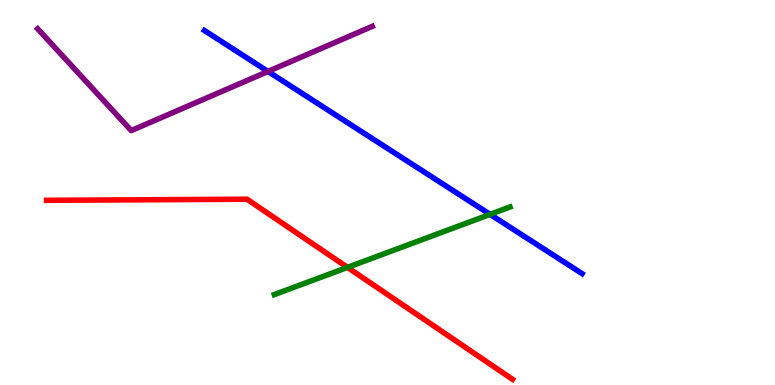[{'lines': ['blue', 'red'], 'intersections': []}, {'lines': ['green', 'red'], 'intersections': [{'x': 4.48, 'y': 3.06}]}, {'lines': ['purple', 'red'], 'intersections': []}, {'lines': ['blue', 'green'], 'intersections': [{'x': 6.32, 'y': 4.43}]}, {'lines': ['blue', 'purple'], 'intersections': [{'x': 3.46, 'y': 8.14}]}, {'lines': ['green', 'purple'], 'intersections': []}]